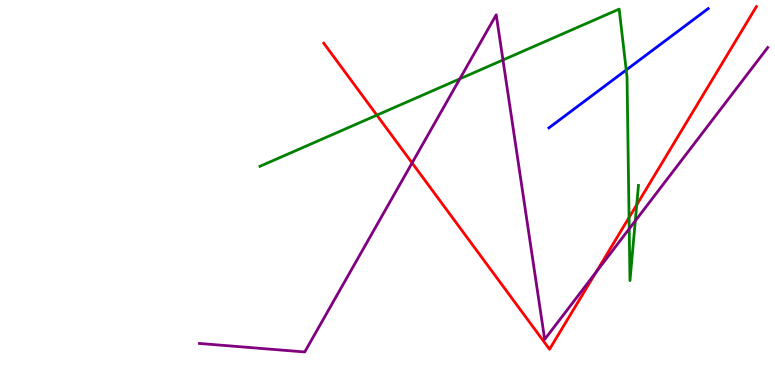[{'lines': ['blue', 'red'], 'intersections': []}, {'lines': ['green', 'red'], 'intersections': [{'x': 4.86, 'y': 7.01}, {'x': 8.12, 'y': 4.35}, {'x': 8.22, 'y': 4.68}]}, {'lines': ['purple', 'red'], 'intersections': [{'x': 5.32, 'y': 5.77}, {'x': 7.69, 'y': 2.93}]}, {'lines': ['blue', 'green'], 'intersections': [{'x': 8.08, 'y': 8.18}]}, {'lines': ['blue', 'purple'], 'intersections': []}, {'lines': ['green', 'purple'], 'intersections': [{'x': 5.93, 'y': 7.95}, {'x': 6.49, 'y': 8.44}, {'x': 8.12, 'y': 4.06}, {'x': 8.2, 'y': 4.26}]}]